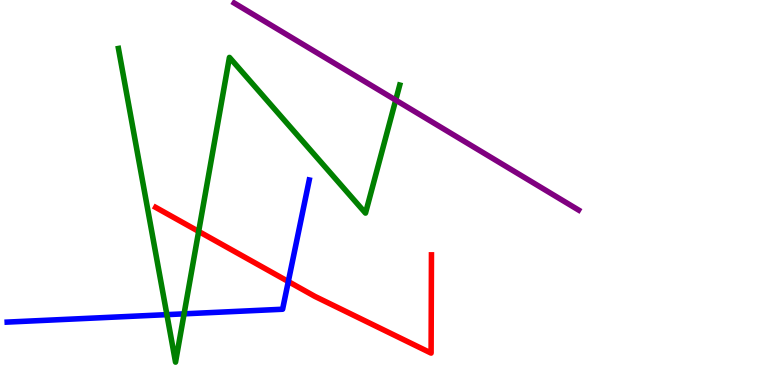[{'lines': ['blue', 'red'], 'intersections': [{'x': 3.72, 'y': 2.69}]}, {'lines': ['green', 'red'], 'intersections': [{'x': 2.56, 'y': 3.99}]}, {'lines': ['purple', 'red'], 'intersections': []}, {'lines': ['blue', 'green'], 'intersections': [{'x': 2.15, 'y': 1.83}, {'x': 2.38, 'y': 1.85}]}, {'lines': ['blue', 'purple'], 'intersections': []}, {'lines': ['green', 'purple'], 'intersections': [{'x': 5.11, 'y': 7.4}]}]